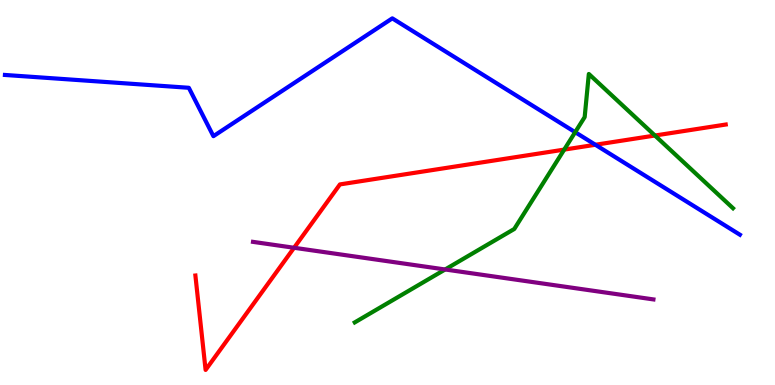[{'lines': ['blue', 'red'], 'intersections': [{'x': 7.68, 'y': 6.24}]}, {'lines': ['green', 'red'], 'intersections': [{'x': 7.28, 'y': 6.11}, {'x': 8.45, 'y': 6.48}]}, {'lines': ['purple', 'red'], 'intersections': [{'x': 3.79, 'y': 3.56}]}, {'lines': ['blue', 'green'], 'intersections': [{'x': 7.42, 'y': 6.57}]}, {'lines': ['blue', 'purple'], 'intersections': []}, {'lines': ['green', 'purple'], 'intersections': [{'x': 5.74, 'y': 3.0}]}]